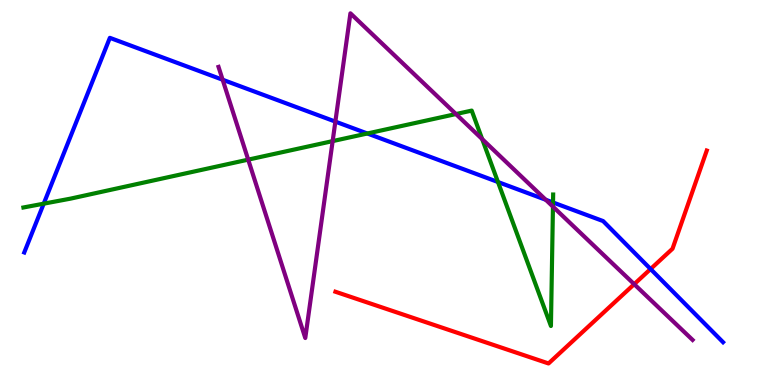[{'lines': ['blue', 'red'], 'intersections': [{'x': 8.39, 'y': 3.01}]}, {'lines': ['green', 'red'], 'intersections': []}, {'lines': ['purple', 'red'], 'intersections': [{'x': 8.18, 'y': 2.62}]}, {'lines': ['blue', 'green'], 'intersections': [{'x': 0.564, 'y': 4.71}, {'x': 4.74, 'y': 6.53}, {'x': 6.43, 'y': 5.27}, {'x': 7.14, 'y': 4.74}]}, {'lines': ['blue', 'purple'], 'intersections': [{'x': 2.87, 'y': 7.93}, {'x': 4.33, 'y': 6.84}, {'x': 7.04, 'y': 4.81}]}, {'lines': ['green', 'purple'], 'intersections': [{'x': 3.2, 'y': 5.85}, {'x': 4.29, 'y': 6.33}, {'x': 5.88, 'y': 7.04}, {'x': 6.22, 'y': 6.39}, {'x': 7.13, 'y': 4.63}]}]